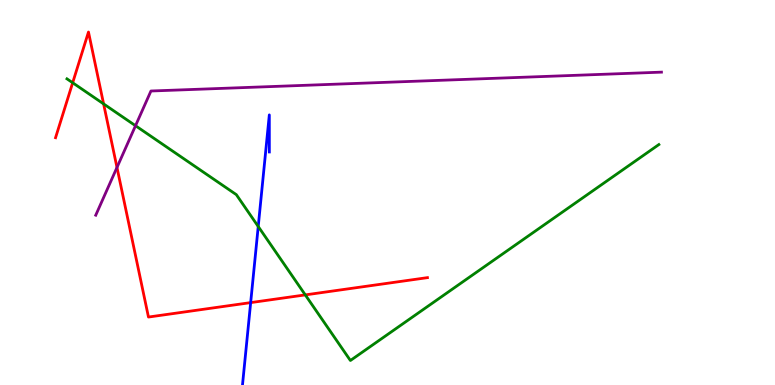[{'lines': ['blue', 'red'], 'intersections': [{'x': 3.23, 'y': 2.14}]}, {'lines': ['green', 'red'], 'intersections': [{'x': 0.938, 'y': 7.85}, {'x': 1.34, 'y': 7.3}, {'x': 3.94, 'y': 2.34}]}, {'lines': ['purple', 'red'], 'intersections': [{'x': 1.51, 'y': 5.65}]}, {'lines': ['blue', 'green'], 'intersections': [{'x': 3.33, 'y': 4.12}]}, {'lines': ['blue', 'purple'], 'intersections': []}, {'lines': ['green', 'purple'], 'intersections': [{'x': 1.75, 'y': 6.73}]}]